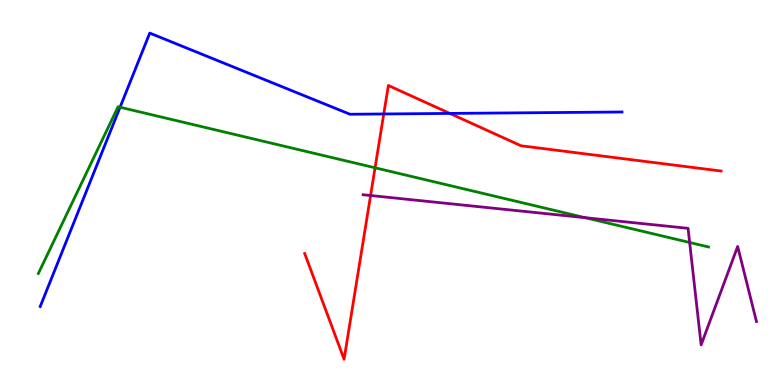[{'lines': ['blue', 'red'], 'intersections': [{'x': 4.95, 'y': 7.04}, {'x': 5.8, 'y': 7.05}]}, {'lines': ['green', 'red'], 'intersections': [{'x': 4.84, 'y': 5.64}]}, {'lines': ['purple', 'red'], 'intersections': [{'x': 4.78, 'y': 4.92}]}, {'lines': ['blue', 'green'], 'intersections': [{'x': 1.55, 'y': 7.21}]}, {'lines': ['blue', 'purple'], 'intersections': []}, {'lines': ['green', 'purple'], 'intersections': [{'x': 7.55, 'y': 4.35}, {'x': 8.9, 'y': 3.7}]}]